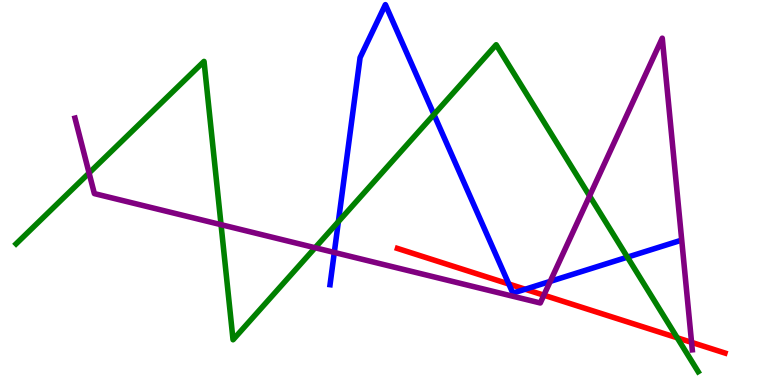[{'lines': ['blue', 'red'], 'intersections': [{'x': 6.57, 'y': 2.62}, {'x': 6.78, 'y': 2.49}]}, {'lines': ['green', 'red'], 'intersections': [{'x': 8.74, 'y': 1.23}]}, {'lines': ['purple', 'red'], 'intersections': [{'x': 7.02, 'y': 2.33}, {'x': 8.92, 'y': 1.11}]}, {'lines': ['blue', 'green'], 'intersections': [{'x': 4.37, 'y': 4.24}, {'x': 5.6, 'y': 7.03}, {'x': 8.1, 'y': 3.32}]}, {'lines': ['blue', 'purple'], 'intersections': [{'x': 4.31, 'y': 3.44}, {'x': 7.1, 'y': 2.69}]}, {'lines': ['green', 'purple'], 'intersections': [{'x': 1.15, 'y': 5.51}, {'x': 2.85, 'y': 4.16}, {'x': 4.07, 'y': 3.57}, {'x': 7.61, 'y': 4.91}]}]